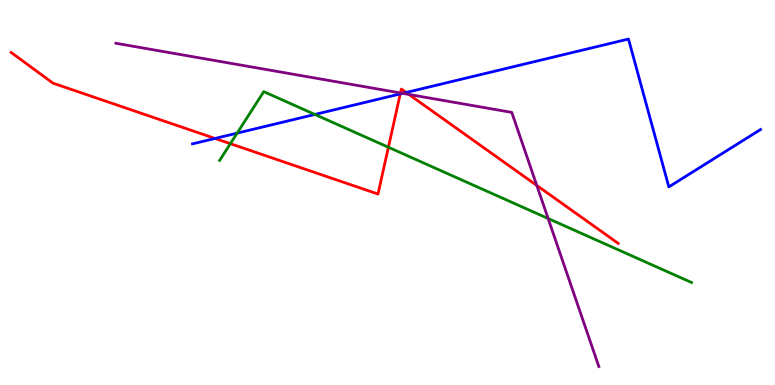[{'lines': ['blue', 'red'], 'intersections': [{'x': 2.77, 'y': 6.4}, {'x': 5.16, 'y': 7.56}, {'x': 5.24, 'y': 7.6}]}, {'lines': ['green', 'red'], 'intersections': [{'x': 2.97, 'y': 6.27}, {'x': 5.01, 'y': 6.18}]}, {'lines': ['purple', 'red'], 'intersections': [{'x': 5.17, 'y': 7.59}, {'x': 5.28, 'y': 7.55}, {'x': 6.93, 'y': 5.18}]}, {'lines': ['blue', 'green'], 'intersections': [{'x': 3.06, 'y': 6.54}, {'x': 4.06, 'y': 7.03}]}, {'lines': ['blue', 'purple'], 'intersections': [{'x': 5.2, 'y': 7.58}]}, {'lines': ['green', 'purple'], 'intersections': [{'x': 7.07, 'y': 4.32}]}]